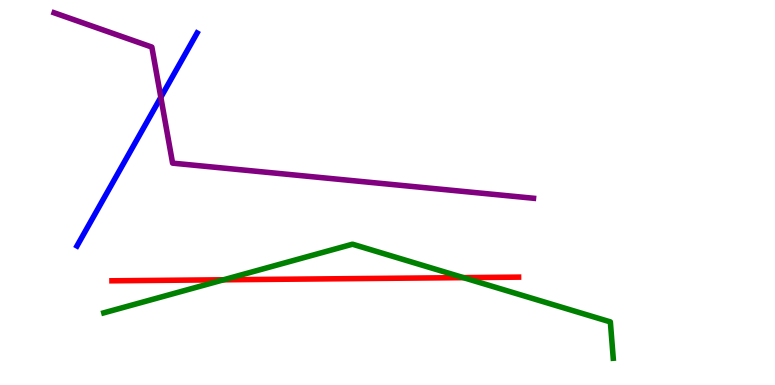[{'lines': ['blue', 'red'], 'intersections': []}, {'lines': ['green', 'red'], 'intersections': [{'x': 2.88, 'y': 2.73}, {'x': 5.98, 'y': 2.79}]}, {'lines': ['purple', 'red'], 'intersections': []}, {'lines': ['blue', 'green'], 'intersections': []}, {'lines': ['blue', 'purple'], 'intersections': [{'x': 2.08, 'y': 7.47}]}, {'lines': ['green', 'purple'], 'intersections': []}]